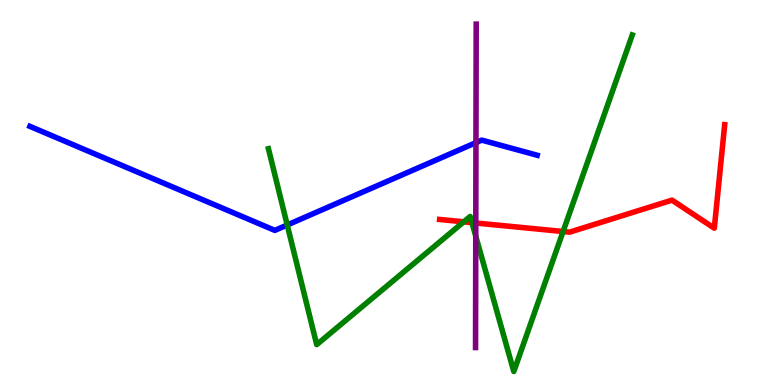[{'lines': ['blue', 'red'], 'intersections': []}, {'lines': ['green', 'red'], 'intersections': [{'x': 5.98, 'y': 4.24}, {'x': 6.09, 'y': 4.22}, {'x': 7.27, 'y': 3.99}]}, {'lines': ['purple', 'red'], 'intersections': [{'x': 6.14, 'y': 4.21}]}, {'lines': ['blue', 'green'], 'intersections': [{'x': 3.71, 'y': 4.16}]}, {'lines': ['blue', 'purple'], 'intersections': [{'x': 6.14, 'y': 6.3}]}, {'lines': ['green', 'purple'], 'intersections': [{'x': 6.14, 'y': 3.86}]}]